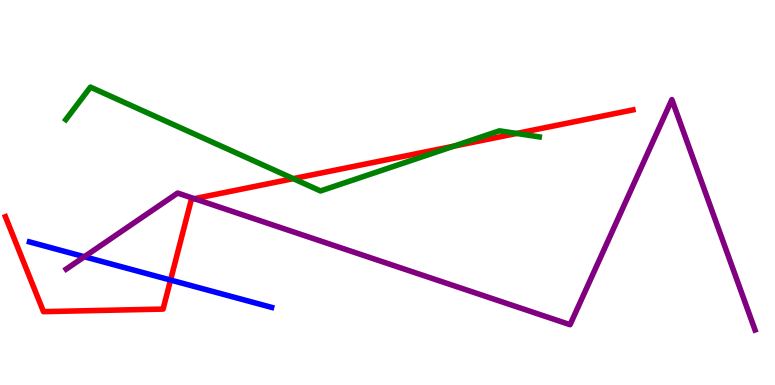[{'lines': ['blue', 'red'], 'intersections': [{'x': 2.2, 'y': 2.73}]}, {'lines': ['green', 'red'], 'intersections': [{'x': 3.78, 'y': 5.36}, {'x': 5.86, 'y': 6.2}, {'x': 6.67, 'y': 6.53}]}, {'lines': ['purple', 'red'], 'intersections': [{'x': 2.51, 'y': 4.84}]}, {'lines': ['blue', 'green'], 'intersections': []}, {'lines': ['blue', 'purple'], 'intersections': [{'x': 1.09, 'y': 3.33}]}, {'lines': ['green', 'purple'], 'intersections': []}]